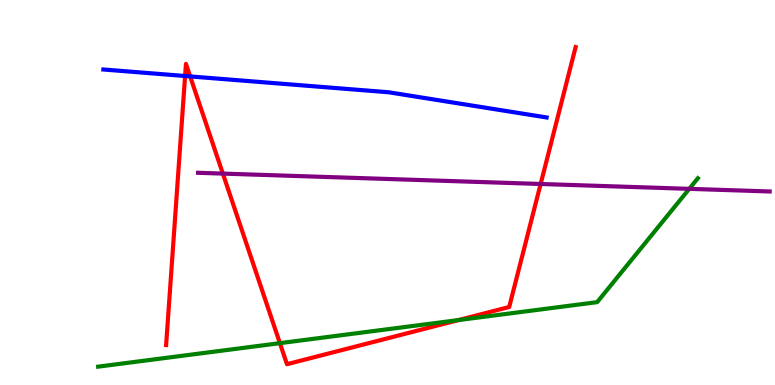[{'lines': ['blue', 'red'], 'intersections': [{'x': 2.39, 'y': 8.03}, {'x': 2.45, 'y': 8.02}]}, {'lines': ['green', 'red'], 'intersections': [{'x': 3.61, 'y': 1.09}, {'x': 5.91, 'y': 1.69}]}, {'lines': ['purple', 'red'], 'intersections': [{'x': 2.88, 'y': 5.49}, {'x': 6.98, 'y': 5.22}]}, {'lines': ['blue', 'green'], 'intersections': []}, {'lines': ['blue', 'purple'], 'intersections': []}, {'lines': ['green', 'purple'], 'intersections': [{'x': 8.89, 'y': 5.09}]}]